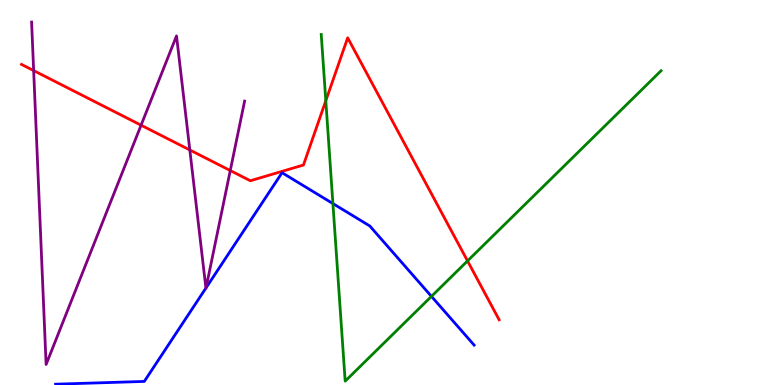[{'lines': ['blue', 'red'], 'intersections': []}, {'lines': ['green', 'red'], 'intersections': [{'x': 4.2, 'y': 7.38}, {'x': 6.03, 'y': 3.22}]}, {'lines': ['purple', 'red'], 'intersections': [{'x': 0.434, 'y': 8.17}, {'x': 1.82, 'y': 6.75}, {'x': 2.45, 'y': 6.1}, {'x': 2.97, 'y': 5.57}]}, {'lines': ['blue', 'green'], 'intersections': [{'x': 4.3, 'y': 4.71}, {'x': 5.57, 'y': 2.3}]}, {'lines': ['blue', 'purple'], 'intersections': [{'x': 2.66, 'y': 2.52}, {'x': 2.66, 'y': 2.52}]}, {'lines': ['green', 'purple'], 'intersections': []}]